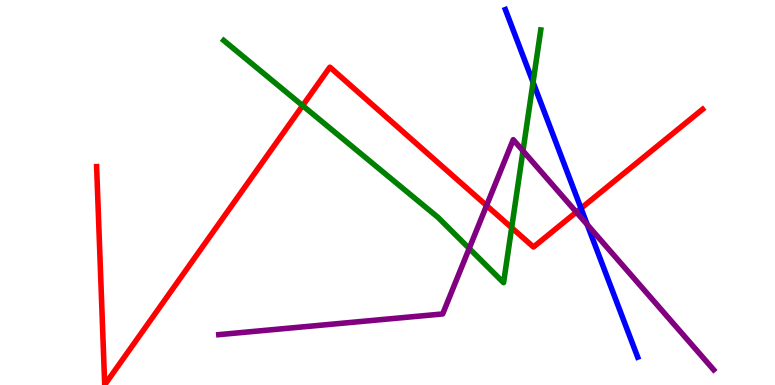[{'lines': ['blue', 'red'], 'intersections': [{'x': 7.5, 'y': 4.59}]}, {'lines': ['green', 'red'], 'intersections': [{'x': 3.9, 'y': 7.26}, {'x': 6.6, 'y': 4.09}]}, {'lines': ['purple', 'red'], 'intersections': [{'x': 6.28, 'y': 4.66}, {'x': 7.44, 'y': 4.49}]}, {'lines': ['blue', 'green'], 'intersections': [{'x': 6.88, 'y': 7.86}]}, {'lines': ['blue', 'purple'], 'intersections': [{'x': 7.58, 'y': 4.16}]}, {'lines': ['green', 'purple'], 'intersections': [{'x': 6.05, 'y': 3.55}, {'x': 6.75, 'y': 6.08}]}]